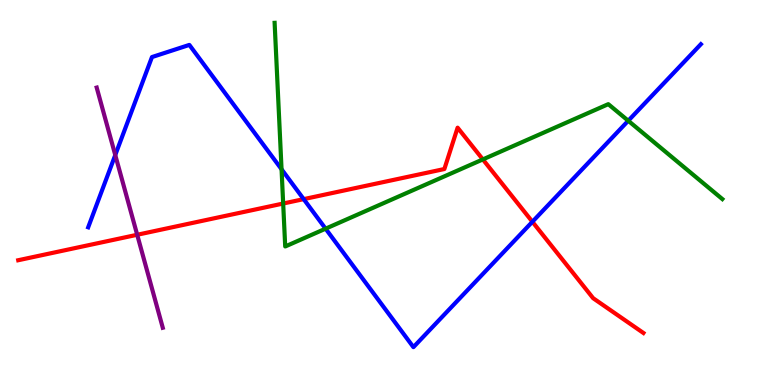[{'lines': ['blue', 'red'], 'intersections': [{'x': 3.92, 'y': 4.83}, {'x': 6.87, 'y': 4.24}]}, {'lines': ['green', 'red'], 'intersections': [{'x': 3.65, 'y': 4.71}, {'x': 6.23, 'y': 5.86}]}, {'lines': ['purple', 'red'], 'intersections': [{'x': 1.77, 'y': 3.9}]}, {'lines': ['blue', 'green'], 'intersections': [{'x': 3.63, 'y': 5.6}, {'x': 4.2, 'y': 4.06}, {'x': 8.11, 'y': 6.86}]}, {'lines': ['blue', 'purple'], 'intersections': [{'x': 1.49, 'y': 5.97}]}, {'lines': ['green', 'purple'], 'intersections': []}]